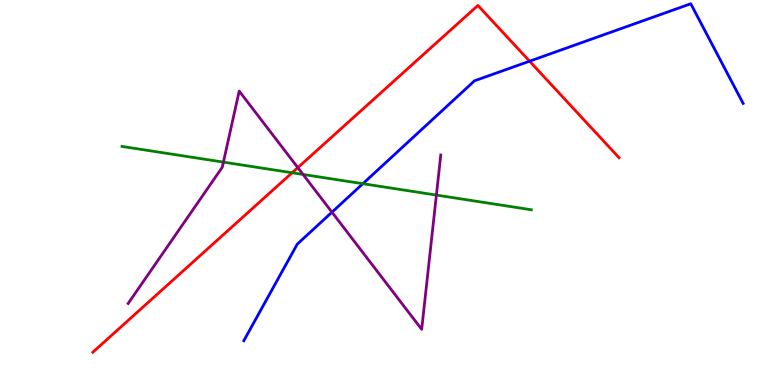[{'lines': ['blue', 'red'], 'intersections': [{'x': 6.83, 'y': 8.41}]}, {'lines': ['green', 'red'], 'intersections': [{'x': 3.77, 'y': 5.51}]}, {'lines': ['purple', 'red'], 'intersections': [{'x': 3.84, 'y': 5.65}]}, {'lines': ['blue', 'green'], 'intersections': [{'x': 4.68, 'y': 5.23}]}, {'lines': ['blue', 'purple'], 'intersections': [{'x': 4.28, 'y': 4.49}]}, {'lines': ['green', 'purple'], 'intersections': [{'x': 2.88, 'y': 5.79}, {'x': 3.91, 'y': 5.47}, {'x': 5.63, 'y': 4.93}]}]